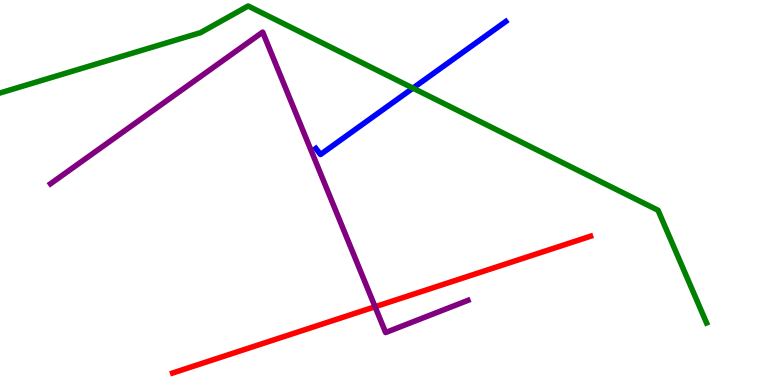[{'lines': ['blue', 'red'], 'intersections': []}, {'lines': ['green', 'red'], 'intersections': []}, {'lines': ['purple', 'red'], 'intersections': [{'x': 4.84, 'y': 2.03}]}, {'lines': ['blue', 'green'], 'intersections': [{'x': 5.33, 'y': 7.71}]}, {'lines': ['blue', 'purple'], 'intersections': []}, {'lines': ['green', 'purple'], 'intersections': []}]